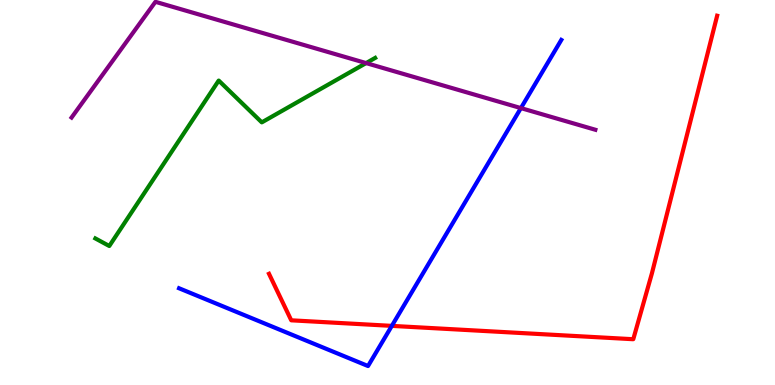[{'lines': ['blue', 'red'], 'intersections': [{'x': 5.06, 'y': 1.54}]}, {'lines': ['green', 'red'], 'intersections': []}, {'lines': ['purple', 'red'], 'intersections': []}, {'lines': ['blue', 'green'], 'intersections': []}, {'lines': ['blue', 'purple'], 'intersections': [{'x': 6.72, 'y': 7.19}]}, {'lines': ['green', 'purple'], 'intersections': [{'x': 4.72, 'y': 8.36}]}]